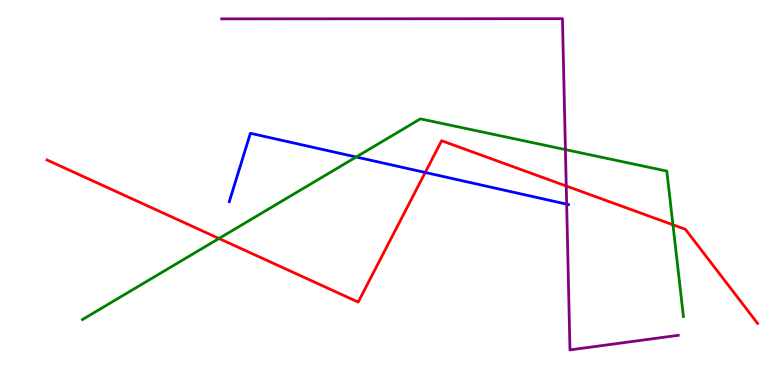[{'lines': ['blue', 'red'], 'intersections': [{'x': 5.49, 'y': 5.52}]}, {'lines': ['green', 'red'], 'intersections': [{'x': 2.83, 'y': 3.81}, {'x': 8.68, 'y': 4.16}]}, {'lines': ['purple', 'red'], 'intersections': [{'x': 7.31, 'y': 5.17}]}, {'lines': ['blue', 'green'], 'intersections': [{'x': 4.6, 'y': 5.92}]}, {'lines': ['blue', 'purple'], 'intersections': [{'x': 7.31, 'y': 4.7}]}, {'lines': ['green', 'purple'], 'intersections': [{'x': 7.3, 'y': 6.11}]}]